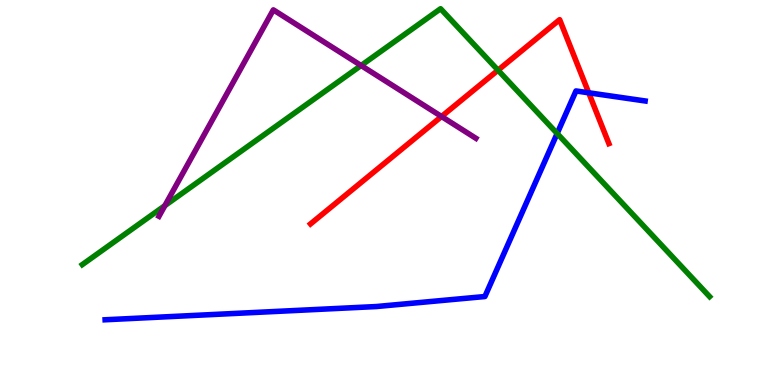[{'lines': ['blue', 'red'], 'intersections': [{'x': 7.6, 'y': 7.59}]}, {'lines': ['green', 'red'], 'intersections': [{'x': 6.43, 'y': 8.18}]}, {'lines': ['purple', 'red'], 'intersections': [{'x': 5.7, 'y': 6.97}]}, {'lines': ['blue', 'green'], 'intersections': [{'x': 7.19, 'y': 6.53}]}, {'lines': ['blue', 'purple'], 'intersections': []}, {'lines': ['green', 'purple'], 'intersections': [{'x': 2.13, 'y': 4.66}, {'x': 4.66, 'y': 8.3}]}]